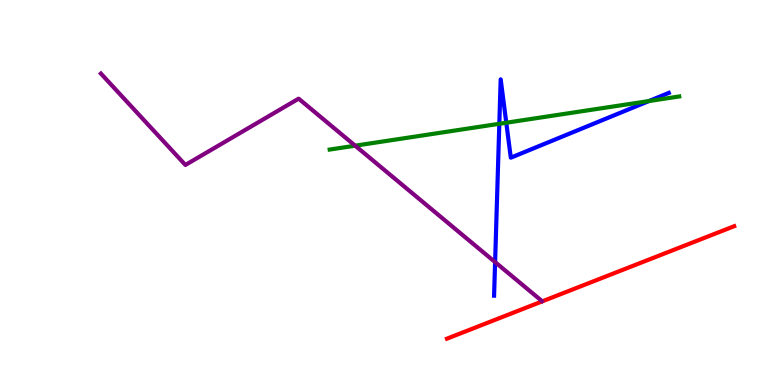[{'lines': ['blue', 'red'], 'intersections': []}, {'lines': ['green', 'red'], 'intersections': []}, {'lines': ['purple', 'red'], 'intersections': []}, {'lines': ['blue', 'green'], 'intersections': [{'x': 6.44, 'y': 6.78}, {'x': 6.53, 'y': 6.81}, {'x': 8.37, 'y': 7.37}]}, {'lines': ['blue', 'purple'], 'intersections': [{'x': 6.39, 'y': 3.19}]}, {'lines': ['green', 'purple'], 'intersections': [{'x': 4.58, 'y': 6.22}]}]